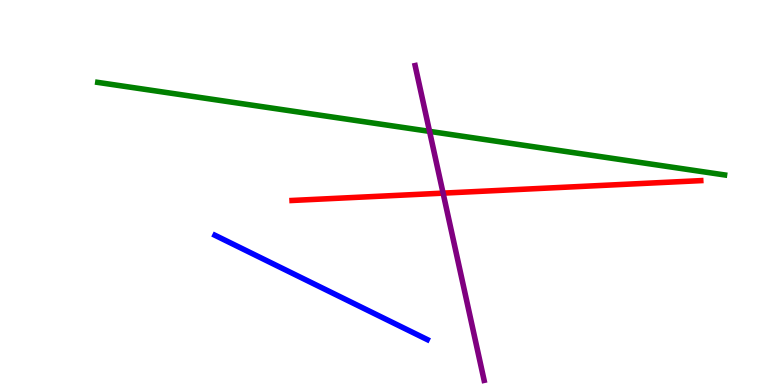[{'lines': ['blue', 'red'], 'intersections': []}, {'lines': ['green', 'red'], 'intersections': []}, {'lines': ['purple', 'red'], 'intersections': [{'x': 5.72, 'y': 4.98}]}, {'lines': ['blue', 'green'], 'intersections': []}, {'lines': ['blue', 'purple'], 'intersections': []}, {'lines': ['green', 'purple'], 'intersections': [{'x': 5.54, 'y': 6.59}]}]